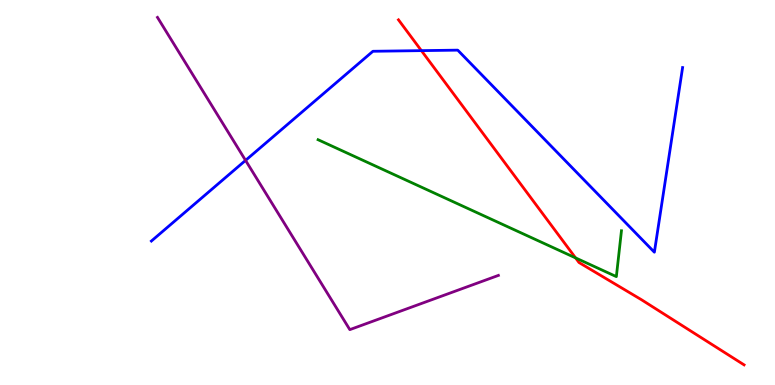[{'lines': ['blue', 'red'], 'intersections': [{'x': 5.44, 'y': 8.68}]}, {'lines': ['green', 'red'], 'intersections': [{'x': 7.43, 'y': 3.3}]}, {'lines': ['purple', 'red'], 'intersections': []}, {'lines': ['blue', 'green'], 'intersections': []}, {'lines': ['blue', 'purple'], 'intersections': [{'x': 3.17, 'y': 5.83}]}, {'lines': ['green', 'purple'], 'intersections': []}]